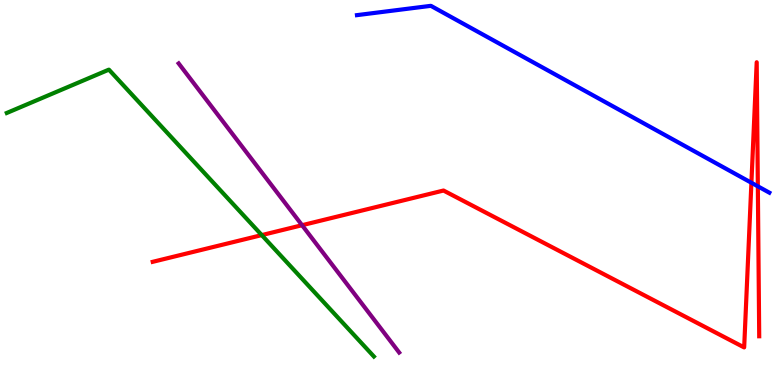[{'lines': ['blue', 'red'], 'intersections': [{'x': 9.7, 'y': 5.25}, {'x': 9.78, 'y': 5.16}]}, {'lines': ['green', 'red'], 'intersections': [{'x': 3.38, 'y': 3.89}]}, {'lines': ['purple', 'red'], 'intersections': [{'x': 3.9, 'y': 4.15}]}, {'lines': ['blue', 'green'], 'intersections': []}, {'lines': ['blue', 'purple'], 'intersections': []}, {'lines': ['green', 'purple'], 'intersections': []}]